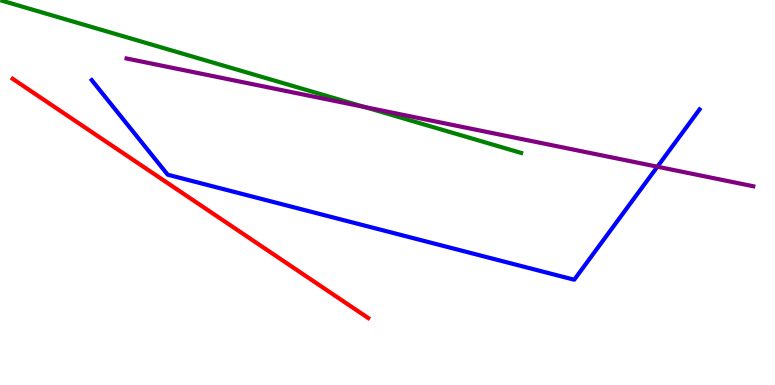[{'lines': ['blue', 'red'], 'intersections': []}, {'lines': ['green', 'red'], 'intersections': []}, {'lines': ['purple', 'red'], 'intersections': []}, {'lines': ['blue', 'green'], 'intersections': []}, {'lines': ['blue', 'purple'], 'intersections': [{'x': 8.48, 'y': 5.67}]}, {'lines': ['green', 'purple'], 'intersections': [{'x': 4.7, 'y': 7.22}]}]